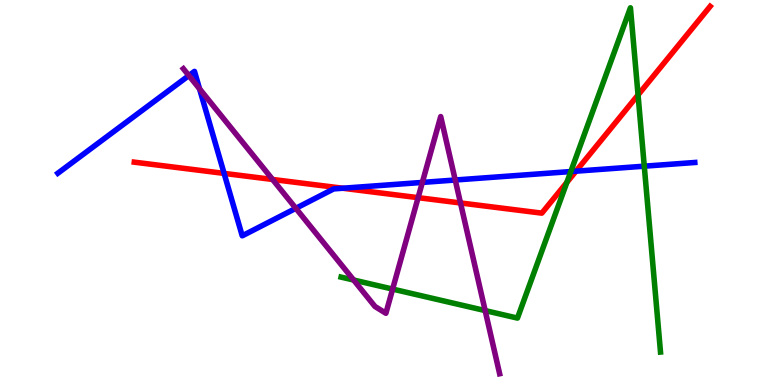[{'lines': ['blue', 'red'], 'intersections': [{'x': 2.89, 'y': 5.5}, {'x': 4.42, 'y': 5.11}, {'x': 7.43, 'y': 5.55}]}, {'lines': ['green', 'red'], 'intersections': [{'x': 7.31, 'y': 5.26}, {'x': 8.23, 'y': 7.53}]}, {'lines': ['purple', 'red'], 'intersections': [{'x': 3.52, 'y': 5.34}, {'x': 5.39, 'y': 4.87}, {'x': 5.94, 'y': 4.73}]}, {'lines': ['blue', 'green'], 'intersections': [{'x': 7.37, 'y': 5.54}, {'x': 8.31, 'y': 5.68}]}, {'lines': ['blue', 'purple'], 'intersections': [{'x': 2.44, 'y': 8.04}, {'x': 2.57, 'y': 7.69}, {'x': 3.82, 'y': 4.59}, {'x': 5.45, 'y': 5.26}, {'x': 5.87, 'y': 5.32}]}, {'lines': ['green', 'purple'], 'intersections': [{'x': 4.56, 'y': 2.73}, {'x': 5.07, 'y': 2.49}, {'x': 6.26, 'y': 1.93}]}]